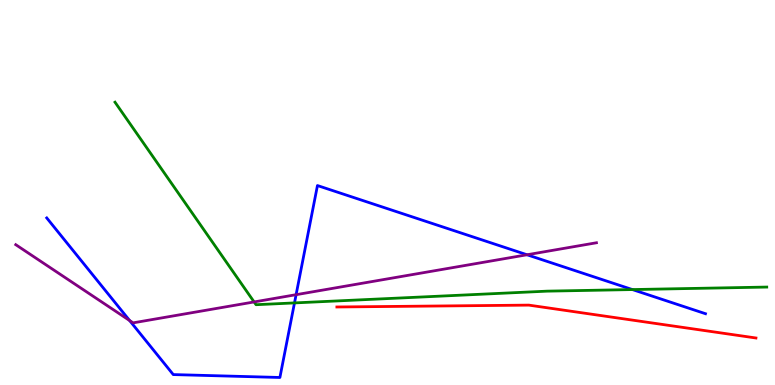[{'lines': ['blue', 'red'], 'intersections': []}, {'lines': ['green', 'red'], 'intersections': []}, {'lines': ['purple', 'red'], 'intersections': []}, {'lines': ['blue', 'green'], 'intersections': [{'x': 3.8, 'y': 2.13}, {'x': 8.16, 'y': 2.48}]}, {'lines': ['blue', 'purple'], 'intersections': [{'x': 1.67, 'y': 1.67}, {'x': 3.82, 'y': 2.35}, {'x': 6.8, 'y': 3.38}]}, {'lines': ['green', 'purple'], 'intersections': [{'x': 3.28, 'y': 2.16}]}]